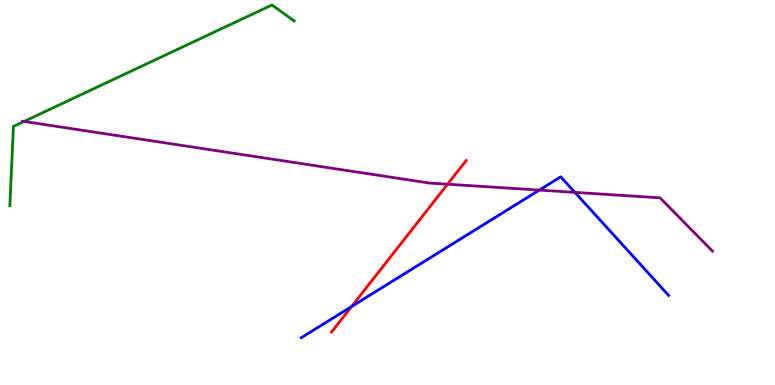[{'lines': ['blue', 'red'], 'intersections': [{'x': 4.54, 'y': 2.04}]}, {'lines': ['green', 'red'], 'intersections': []}, {'lines': ['purple', 'red'], 'intersections': [{'x': 5.78, 'y': 5.22}]}, {'lines': ['blue', 'green'], 'intersections': []}, {'lines': ['blue', 'purple'], 'intersections': [{'x': 6.96, 'y': 5.06}, {'x': 7.42, 'y': 5.0}]}, {'lines': ['green', 'purple'], 'intersections': [{'x': 0.311, 'y': 6.85}]}]